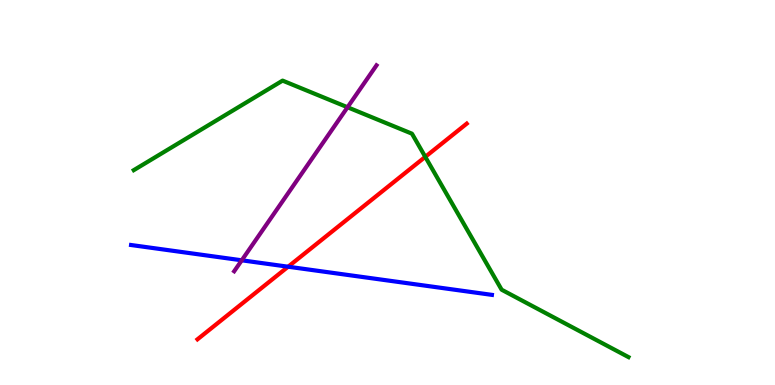[{'lines': ['blue', 'red'], 'intersections': [{'x': 3.72, 'y': 3.07}]}, {'lines': ['green', 'red'], 'intersections': [{'x': 5.49, 'y': 5.93}]}, {'lines': ['purple', 'red'], 'intersections': []}, {'lines': ['blue', 'green'], 'intersections': []}, {'lines': ['blue', 'purple'], 'intersections': [{'x': 3.12, 'y': 3.24}]}, {'lines': ['green', 'purple'], 'intersections': [{'x': 4.48, 'y': 7.21}]}]